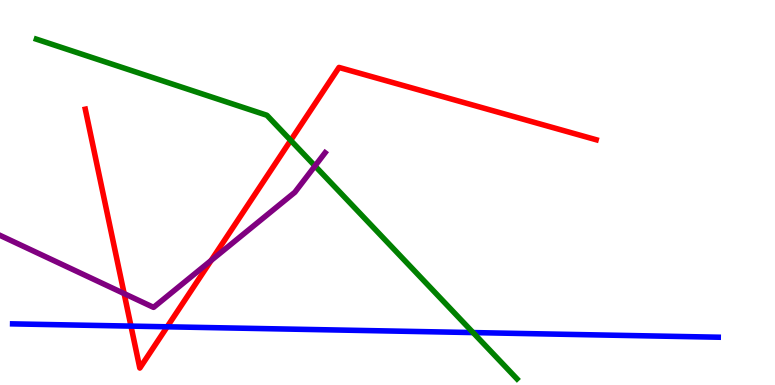[{'lines': ['blue', 'red'], 'intersections': [{'x': 1.69, 'y': 1.53}, {'x': 2.16, 'y': 1.51}]}, {'lines': ['green', 'red'], 'intersections': [{'x': 3.75, 'y': 6.35}]}, {'lines': ['purple', 'red'], 'intersections': [{'x': 1.6, 'y': 2.37}, {'x': 2.72, 'y': 3.23}]}, {'lines': ['blue', 'green'], 'intersections': [{'x': 6.1, 'y': 1.36}]}, {'lines': ['blue', 'purple'], 'intersections': []}, {'lines': ['green', 'purple'], 'intersections': [{'x': 4.06, 'y': 5.69}]}]